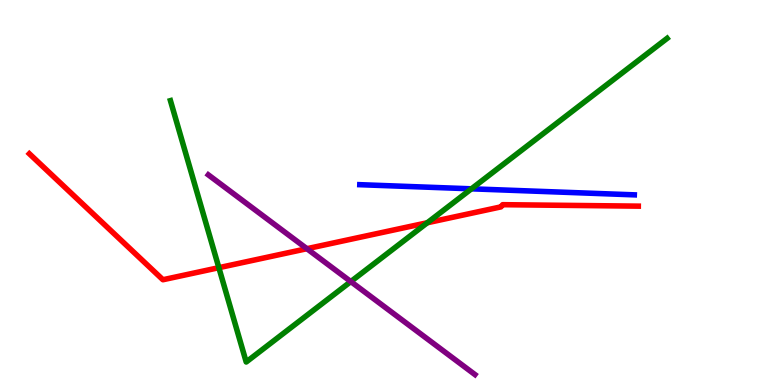[{'lines': ['blue', 'red'], 'intersections': []}, {'lines': ['green', 'red'], 'intersections': [{'x': 2.82, 'y': 3.05}, {'x': 5.51, 'y': 4.21}]}, {'lines': ['purple', 'red'], 'intersections': [{'x': 3.96, 'y': 3.54}]}, {'lines': ['blue', 'green'], 'intersections': [{'x': 6.08, 'y': 5.1}]}, {'lines': ['blue', 'purple'], 'intersections': []}, {'lines': ['green', 'purple'], 'intersections': [{'x': 4.53, 'y': 2.69}]}]